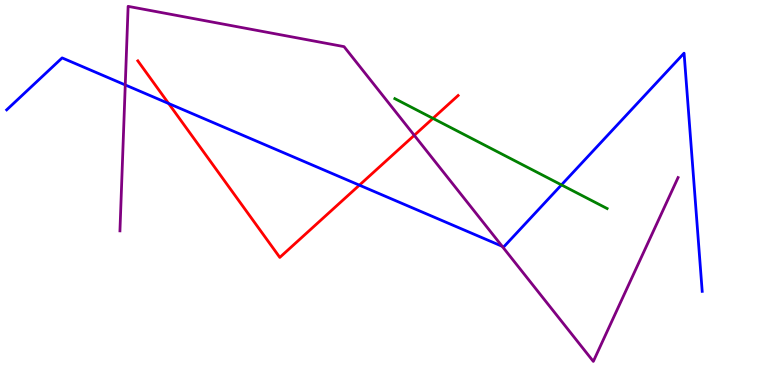[{'lines': ['blue', 'red'], 'intersections': [{'x': 2.18, 'y': 7.31}, {'x': 4.64, 'y': 5.19}]}, {'lines': ['green', 'red'], 'intersections': [{'x': 5.59, 'y': 6.93}]}, {'lines': ['purple', 'red'], 'intersections': [{'x': 5.35, 'y': 6.49}]}, {'lines': ['blue', 'green'], 'intersections': [{'x': 7.24, 'y': 5.2}]}, {'lines': ['blue', 'purple'], 'intersections': [{'x': 1.62, 'y': 7.79}, {'x': 6.48, 'y': 3.6}]}, {'lines': ['green', 'purple'], 'intersections': []}]